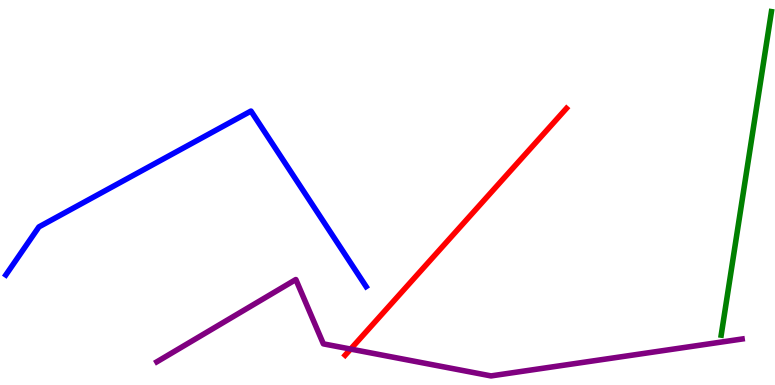[{'lines': ['blue', 'red'], 'intersections': []}, {'lines': ['green', 'red'], 'intersections': []}, {'lines': ['purple', 'red'], 'intersections': [{'x': 4.52, 'y': 0.933}]}, {'lines': ['blue', 'green'], 'intersections': []}, {'lines': ['blue', 'purple'], 'intersections': []}, {'lines': ['green', 'purple'], 'intersections': []}]